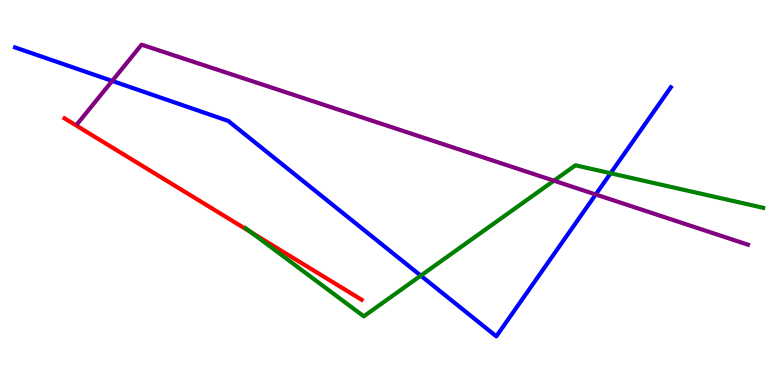[{'lines': ['blue', 'red'], 'intersections': []}, {'lines': ['green', 'red'], 'intersections': [{'x': 3.23, 'y': 3.97}]}, {'lines': ['purple', 'red'], 'intersections': []}, {'lines': ['blue', 'green'], 'intersections': [{'x': 5.43, 'y': 2.84}, {'x': 7.88, 'y': 5.5}]}, {'lines': ['blue', 'purple'], 'intersections': [{'x': 1.45, 'y': 7.9}, {'x': 7.69, 'y': 4.95}]}, {'lines': ['green', 'purple'], 'intersections': [{'x': 7.15, 'y': 5.31}]}]